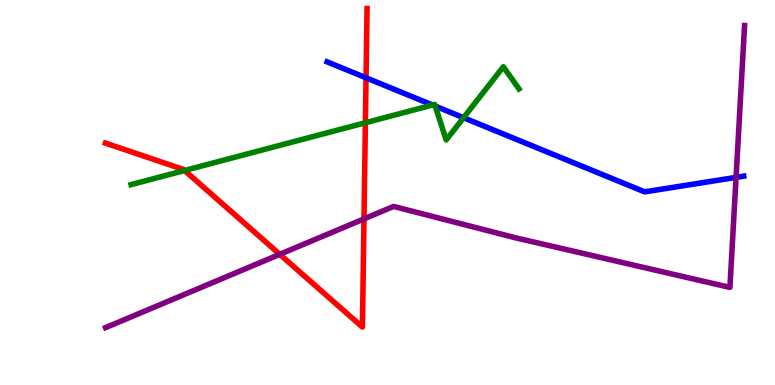[{'lines': ['blue', 'red'], 'intersections': [{'x': 4.72, 'y': 7.98}]}, {'lines': ['green', 'red'], 'intersections': [{'x': 2.38, 'y': 5.57}, {'x': 4.71, 'y': 6.81}]}, {'lines': ['purple', 'red'], 'intersections': [{'x': 3.61, 'y': 3.39}, {'x': 4.7, 'y': 4.31}]}, {'lines': ['blue', 'green'], 'intersections': [{'x': 5.58, 'y': 7.27}, {'x': 5.62, 'y': 7.24}, {'x': 5.98, 'y': 6.94}]}, {'lines': ['blue', 'purple'], 'intersections': [{'x': 9.5, 'y': 5.39}]}, {'lines': ['green', 'purple'], 'intersections': []}]